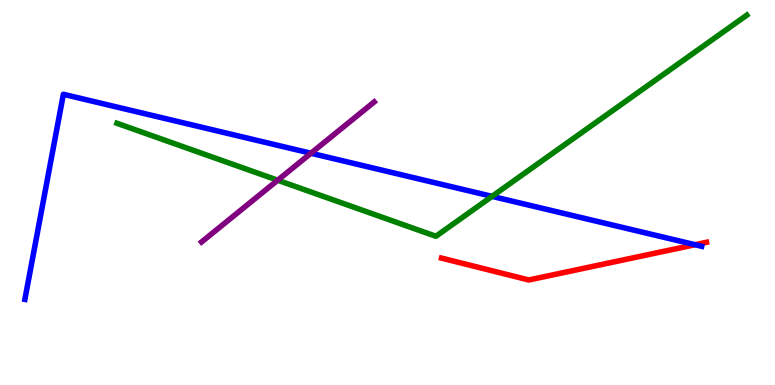[{'lines': ['blue', 'red'], 'intersections': [{'x': 8.97, 'y': 3.64}]}, {'lines': ['green', 'red'], 'intersections': []}, {'lines': ['purple', 'red'], 'intersections': []}, {'lines': ['blue', 'green'], 'intersections': [{'x': 6.35, 'y': 4.9}]}, {'lines': ['blue', 'purple'], 'intersections': [{'x': 4.01, 'y': 6.02}]}, {'lines': ['green', 'purple'], 'intersections': [{'x': 3.58, 'y': 5.32}]}]